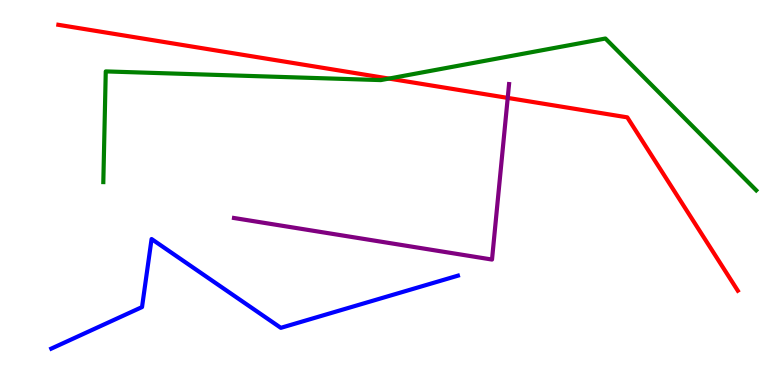[{'lines': ['blue', 'red'], 'intersections': []}, {'lines': ['green', 'red'], 'intersections': [{'x': 5.02, 'y': 7.96}]}, {'lines': ['purple', 'red'], 'intersections': [{'x': 6.55, 'y': 7.46}]}, {'lines': ['blue', 'green'], 'intersections': []}, {'lines': ['blue', 'purple'], 'intersections': []}, {'lines': ['green', 'purple'], 'intersections': []}]